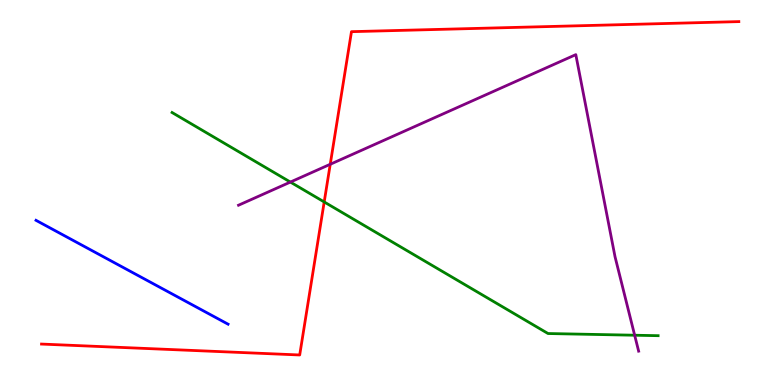[{'lines': ['blue', 'red'], 'intersections': []}, {'lines': ['green', 'red'], 'intersections': [{'x': 4.18, 'y': 4.75}]}, {'lines': ['purple', 'red'], 'intersections': [{'x': 4.26, 'y': 5.73}]}, {'lines': ['blue', 'green'], 'intersections': []}, {'lines': ['blue', 'purple'], 'intersections': []}, {'lines': ['green', 'purple'], 'intersections': [{'x': 3.75, 'y': 5.27}, {'x': 8.19, 'y': 1.29}]}]